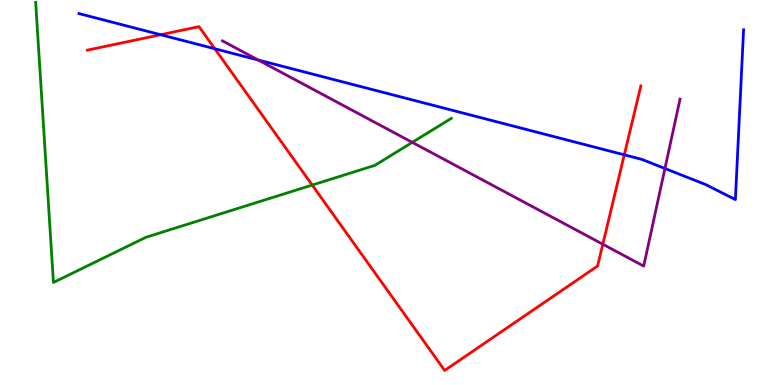[{'lines': ['blue', 'red'], 'intersections': [{'x': 2.07, 'y': 9.1}, {'x': 2.77, 'y': 8.73}, {'x': 8.06, 'y': 5.98}]}, {'lines': ['green', 'red'], 'intersections': [{'x': 4.03, 'y': 5.19}]}, {'lines': ['purple', 'red'], 'intersections': [{'x': 7.78, 'y': 3.66}]}, {'lines': ['blue', 'green'], 'intersections': []}, {'lines': ['blue', 'purple'], 'intersections': [{'x': 3.33, 'y': 8.44}, {'x': 8.58, 'y': 5.62}]}, {'lines': ['green', 'purple'], 'intersections': [{'x': 5.32, 'y': 6.3}]}]